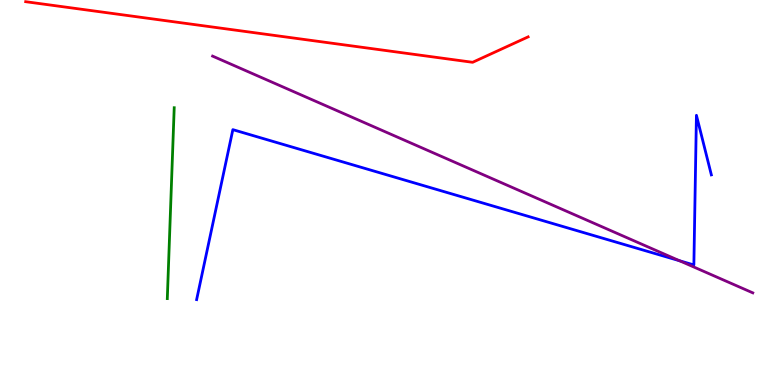[{'lines': ['blue', 'red'], 'intersections': []}, {'lines': ['green', 'red'], 'intersections': []}, {'lines': ['purple', 'red'], 'intersections': []}, {'lines': ['blue', 'green'], 'intersections': []}, {'lines': ['blue', 'purple'], 'intersections': [{'x': 8.77, 'y': 3.23}]}, {'lines': ['green', 'purple'], 'intersections': []}]